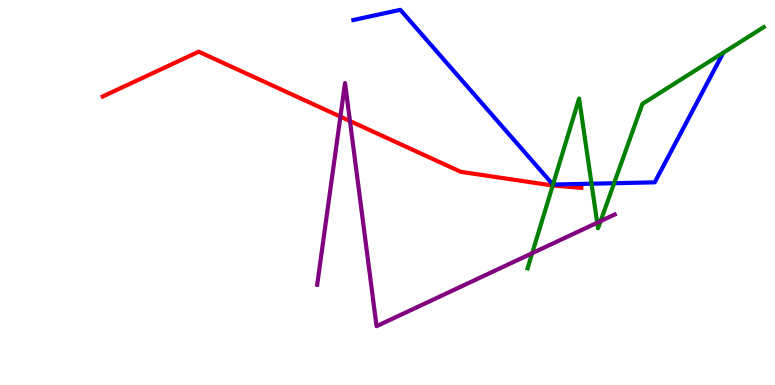[{'lines': ['blue', 'red'], 'intersections': []}, {'lines': ['green', 'red'], 'intersections': [{'x': 7.13, 'y': 5.18}]}, {'lines': ['purple', 'red'], 'intersections': [{'x': 4.39, 'y': 6.97}, {'x': 4.52, 'y': 6.86}]}, {'lines': ['blue', 'green'], 'intersections': [{'x': 7.14, 'y': 5.21}, {'x': 7.63, 'y': 5.23}, {'x': 7.92, 'y': 5.24}]}, {'lines': ['blue', 'purple'], 'intersections': []}, {'lines': ['green', 'purple'], 'intersections': [{'x': 6.87, 'y': 3.42}, {'x': 7.71, 'y': 4.22}, {'x': 7.75, 'y': 4.26}]}]